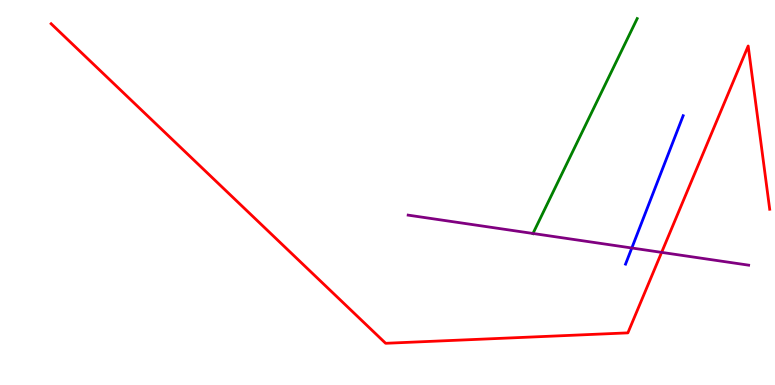[{'lines': ['blue', 'red'], 'intersections': []}, {'lines': ['green', 'red'], 'intersections': []}, {'lines': ['purple', 'red'], 'intersections': [{'x': 8.54, 'y': 3.44}]}, {'lines': ['blue', 'green'], 'intersections': []}, {'lines': ['blue', 'purple'], 'intersections': [{'x': 8.15, 'y': 3.56}]}, {'lines': ['green', 'purple'], 'intersections': [{'x': 6.88, 'y': 3.94}]}]